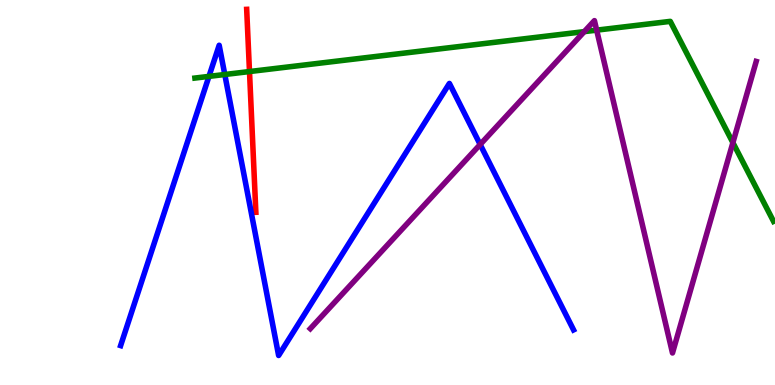[{'lines': ['blue', 'red'], 'intersections': []}, {'lines': ['green', 'red'], 'intersections': [{'x': 3.22, 'y': 8.14}]}, {'lines': ['purple', 'red'], 'intersections': []}, {'lines': ['blue', 'green'], 'intersections': [{'x': 2.7, 'y': 8.02}, {'x': 2.9, 'y': 8.06}]}, {'lines': ['blue', 'purple'], 'intersections': [{'x': 6.2, 'y': 6.25}]}, {'lines': ['green', 'purple'], 'intersections': [{'x': 7.54, 'y': 9.18}, {'x': 7.7, 'y': 9.22}, {'x': 9.46, 'y': 6.29}]}]